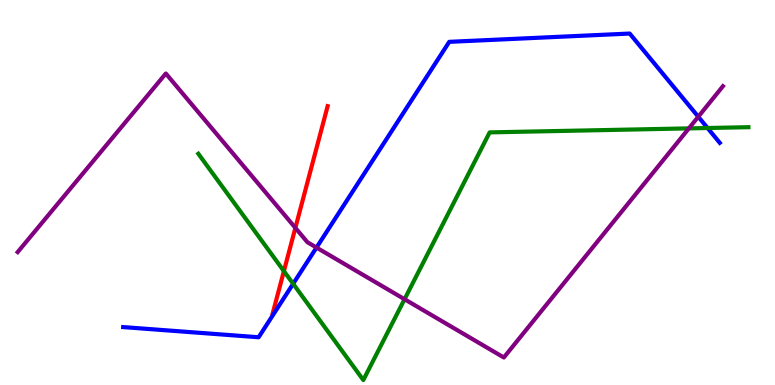[{'lines': ['blue', 'red'], 'intersections': []}, {'lines': ['green', 'red'], 'intersections': [{'x': 3.66, 'y': 2.96}]}, {'lines': ['purple', 'red'], 'intersections': [{'x': 3.81, 'y': 4.08}]}, {'lines': ['blue', 'green'], 'intersections': [{'x': 3.78, 'y': 2.63}, {'x': 9.13, 'y': 6.68}]}, {'lines': ['blue', 'purple'], 'intersections': [{'x': 4.08, 'y': 3.57}, {'x': 9.01, 'y': 6.97}]}, {'lines': ['green', 'purple'], 'intersections': [{'x': 5.22, 'y': 2.23}, {'x': 8.89, 'y': 6.67}]}]